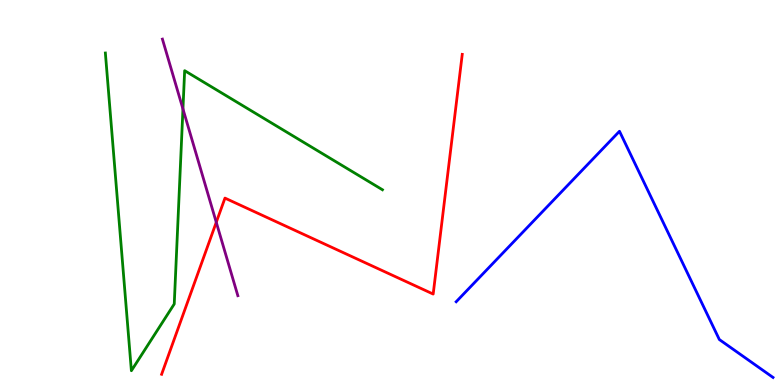[{'lines': ['blue', 'red'], 'intersections': []}, {'lines': ['green', 'red'], 'intersections': []}, {'lines': ['purple', 'red'], 'intersections': [{'x': 2.79, 'y': 4.23}]}, {'lines': ['blue', 'green'], 'intersections': []}, {'lines': ['blue', 'purple'], 'intersections': []}, {'lines': ['green', 'purple'], 'intersections': [{'x': 2.36, 'y': 7.17}]}]